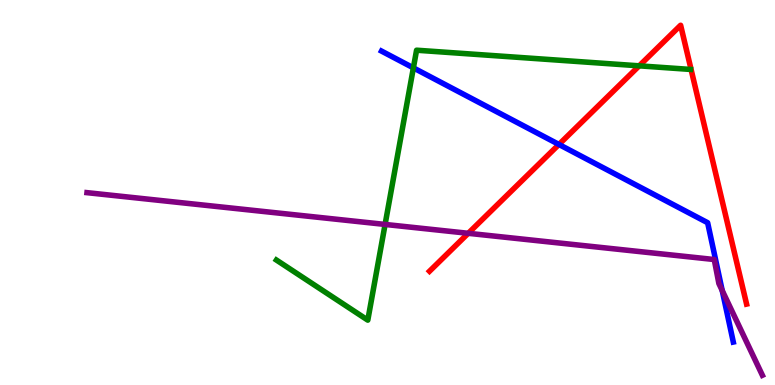[{'lines': ['blue', 'red'], 'intersections': [{'x': 7.21, 'y': 6.25}]}, {'lines': ['green', 'red'], 'intersections': [{'x': 8.25, 'y': 8.29}]}, {'lines': ['purple', 'red'], 'intersections': [{'x': 6.04, 'y': 3.94}]}, {'lines': ['blue', 'green'], 'intersections': [{'x': 5.33, 'y': 8.24}]}, {'lines': ['blue', 'purple'], 'intersections': [{'x': 9.32, 'y': 2.45}]}, {'lines': ['green', 'purple'], 'intersections': [{'x': 4.97, 'y': 4.17}]}]